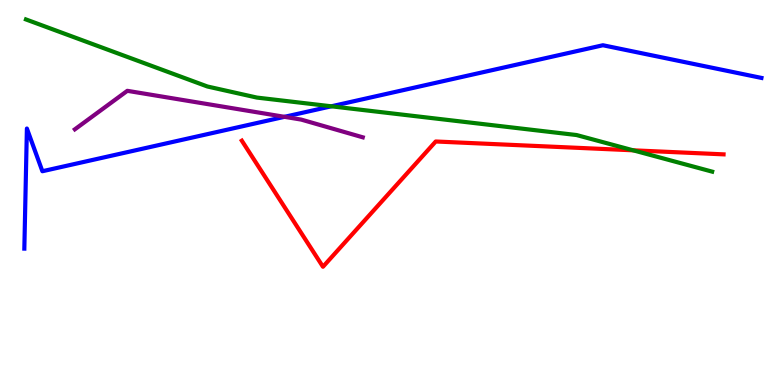[{'lines': ['blue', 'red'], 'intersections': []}, {'lines': ['green', 'red'], 'intersections': [{'x': 8.17, 'y': 6.1}]}, {'lines': ['purple', 'red'], 'intersections': []}, {'lines': ['blue', 'green'], 'intersections': [{'x': 4.27, 'y': 7.24}]}, {'lines': ['blue', 'purple'], 'intersections': [{'x': 3.67, 'y': 6.97}]}, {'lines': ['green', 'purple'], 'intersections': []}]